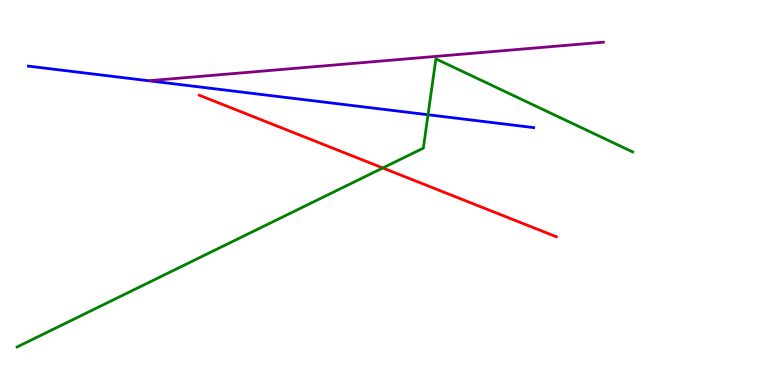[{'lines': ['blue', 'red'], 'intersections': []}, {'lines': ['green', 'red'], 'intersections': [{'x': 4.94, 'y': 5.64}]}, {'lines': ['purple', 'red'], 'intersections': []}, {'lines': ['blue', 'green'], 'intersections': [{'x': 5.52, 'y': 7.02}]}, {'lines': ['blue', 'purple'], 'intersections': []}, {'lines': ['green', 'purple'], 'intersections': []}]